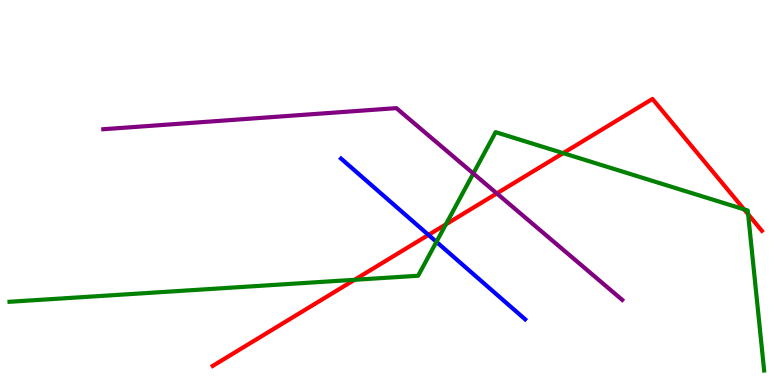[{'lines': ['blue', 'red'], 'intersections': [{'x': 5.53, 'y': 3.9}]}, {'lines': ['green', 'red'], 'intersections': [{'x': 4.57, 'y': 2.73}, {'x': 5.75, 'y': 4.17}, {'x': 7.27, 'y': 6.02}, {'x': 9.6, 'y': 4.56}, {'x': 9.65, 'y': 4.44}]}, {'lines': ['purple', 'red'], 'intersections': [{'x': 6.41, 'y': 4.98}]}, {'lines': ['blue', 'green'], 'intersections': [{'x': 5.63, 'y': 3.72}]}, {'lines': ['blue', 'purple'], 'intersections': []}, {'lines': ['green', 'purple'], 'intersections': [{'x': 6.11, 'y': 5.49}]}]